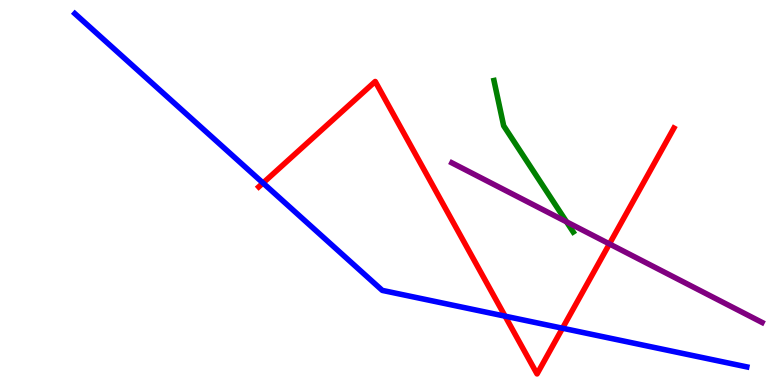[{'lines': ['blue', 'red'], 'intersections': [{'x': 3.39, 'y': 5.25}, {'x': 6.52, 'y': 1.79}, {'x': 7.26, 'y': 1.47}]}, {'lines': ['green', 'red'], 'intersections': []}, {'lines': ['purple', 'red'], 'intersections': [{'x': 7.86, 'y': 3.66}]}, {'lines': ['blue', 'green'], 'intersections': []}, {'lines': ['blue', 'purple'], 'intersections': []}, {'lines': ['green', 'purple'], 'intersections': [{'x': 7.31, 'y': 4.24}]}]